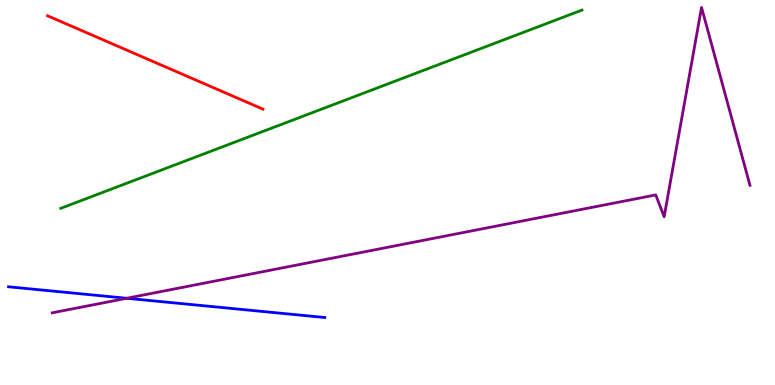[{'lines': ['blue', 'red'], 'intersections': []}, {'lines': ['green', 'red'], 'intersections': []}, {'lines': ['purple', 'red'], 'intersections': []}, {'lines': ['blue', 'green'], 'intersections': []}, {'lines': ['blue', 'purple'], 'intersections': [{'x': 1.64, 'y': 2.25}]}, {'lines': ['green', 'purple'], 'intersections': []}]